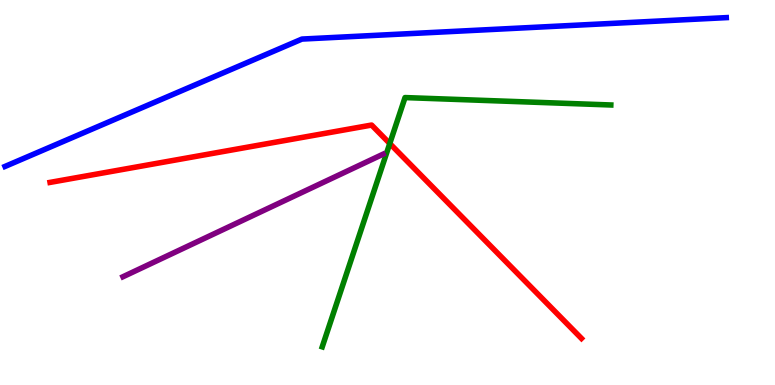[{'lines': ['blue', 'red'], 'intersections': []}, {'lines': ['green', 'red'], 'intersections': [{'x': 5.03, 'y': 6.27}]}, {'lines': ['purple', 'red'], 'intersections': []}, {'lines': ['blue', 'green'], 'intersections': []}, {'lines': ['blue', 'purple'], 'intersections': []}, {'lines': ['green', 'purple'], 'intersections': []}]